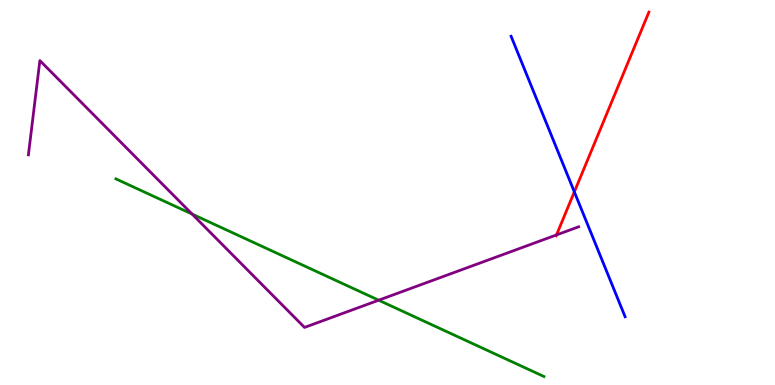[{'lines': ['blue', 'red'], 'intersections': [{'x': 7.41, 'y': 5.02}]}, {'lines': ['green', 'red'], 'intersections': []}, {'lines': ['purple', 'red'], 'intersections': [{'x': 7.18, 'y': 3.9}]}, {'lines': ['blue', 'green'], 'intersections': []}, {'lines': ['blue', 'purple'], 'intersections': []}, {'lines': ['green', 'purple'], 'intersections': [{'x': 2.48, 'y': 4.44}, {'x': 4.89, 'y': 2.2}]}]